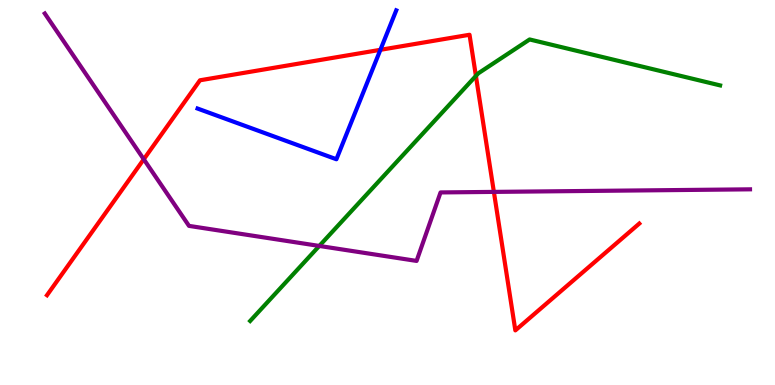[{'lines': ['blue', 'red'], 'intersections': [{'x': 4.91, 'y': 8.71}]}, {'lines': ['green', 'red'], 'intersections': [{'x': 6.14, 'y': 8.03}]}, {'lines': ['purple', 'red'], 'intersections': [{'x': 1.86, 'y': 5.86}, {'x': 6.37, 'y': 5.02}]}, {'lines': ['blue', 'green'], 'intersections': []}, {'lines': ['blue', 'purple'], 'intersections': []}, {'lines': ['green', 'purple'], 'intersections': [{'x': 4.12, 'y': 3.61}]}]